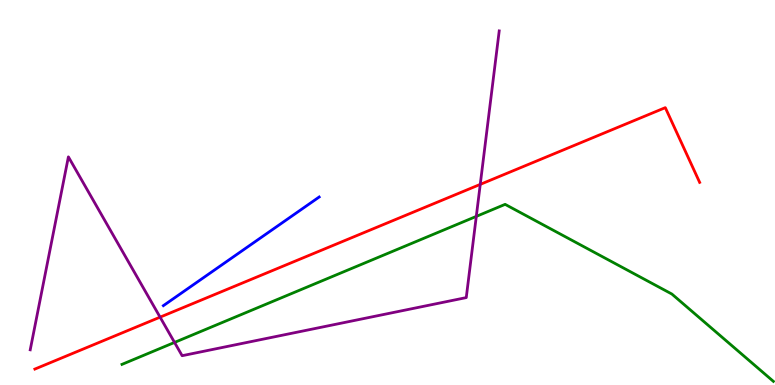[{'lines': ['blue', 'red'], 'intersections': []}, {'lines': ['green', 'red'], 'intersections': []}, {'lines': ['purple', 'red'], 'intersections': [{'x': 2.07, 'y': 1.76}, {'x': 6.2, 'y': 5.21}]}, {'lines': ['blue', 'green'], 'intersections': []}, {'lines': ['blue', 'purple'], 'intersections': []}, {'lines': ['green', 'purple'], 'intersections': [{'x': 2.25, 'y': 1.11}, {'x': 6.15, 'y': 4.38}]}]